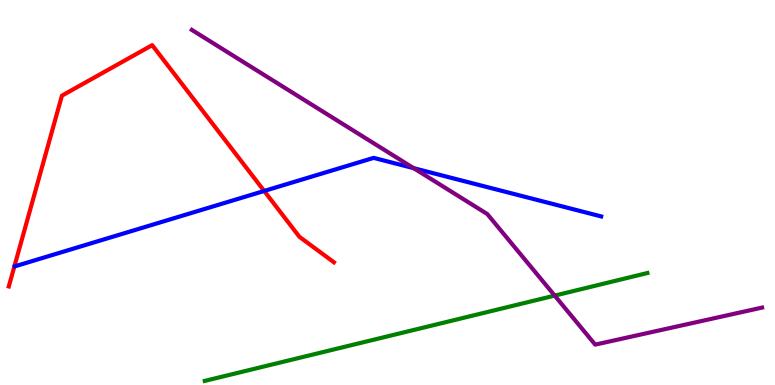[{'lines': ['blue', 'red'], 'intersections': [{'x': 3.41, 'y': 5.04}]}, {'lines': ['green', 'red'], 'intersections': []}, {'lines': ['purple', 'red'], 'intersections': []}, {'lines': ['blue', 'green'], 'intersections': []}, {'lines': ['blue', 'purple'], 'intersections': [{'x': 5.34, 'y': 5.63}]}, {'lines': ['green', 'purple'], 'intersections': [{'x': 7.16, 'y': 2.32}]}]